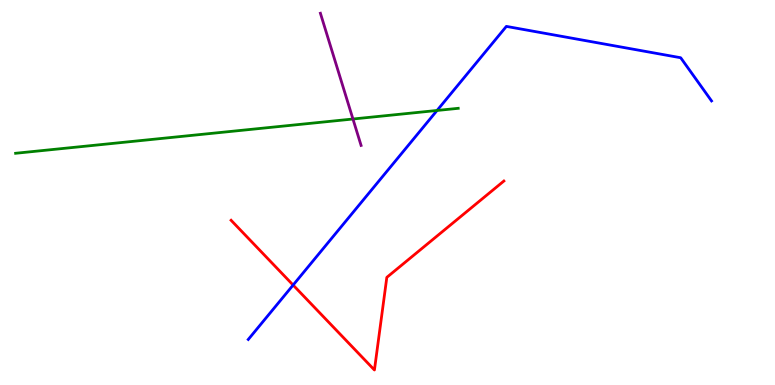[{'lines': ['blue', 'red'], 'intersections': [{'x': 3.78, 'y': 2.6}]}, {'lines': ['green', 'red'], 'intersections': []}, {'lines': ['purple', 'red'], 'intersections': []}, {'lines': ['blue', 'green'], 'intersections': [{'x': 5.64, 'y': 7.13}]}, {'lines': ['blue', 'purple'], 'intersections': []}, {'lines': ['green', 'purple'], 'intersections': [{'x': 4.55, 'y': 6.91}]}]